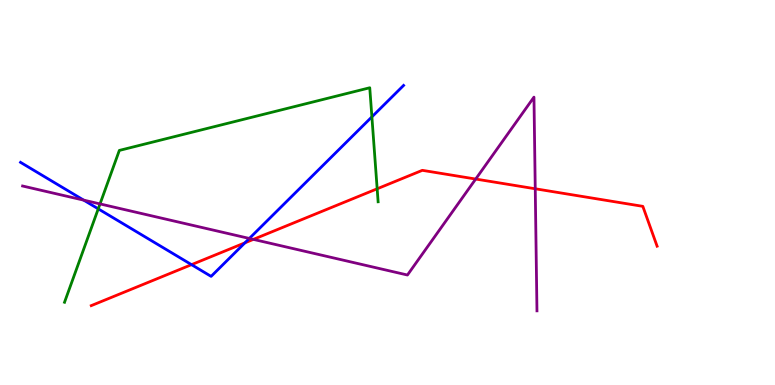[{'lines': ['blue', 'red'], 'intersections': [{'x': 2.47, 'y': 3.13}, {'x': 3.16, 'y': 3.69}]}, {'lines': ['green', 'red'], 'intersections': [{'x': 4.87, 'y': 5.1}]}, {'lines': ['purple', 'red'], 'intersections': [{'x': 3.27, 'y': 3.78}, {'x': 6.14, 'y': 5.35}, {'x': 6.91, 'y': 5.1}]}, {'lines': ['blue', 'green'], 'intersections': [{'x': 1.27, 'y': 4.58}, {'x': 4.8, 'y': 6.96}]}, {'lines': ['blue', 'purple'], 'intersections': [{'x': 1.08, 'y': 4.8}, {'x': 3.22, 'y': 3.81}]}, {'lines': ['green', 'purple'], 'intersections': [{'x': 1.29, 'y': 4.7}]}]